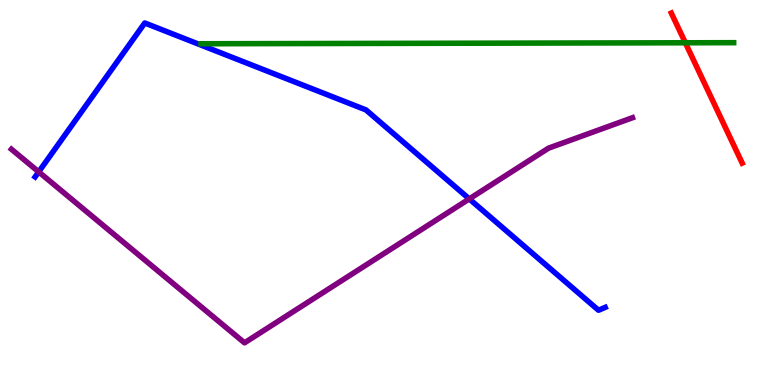[{'lines': ['blue', 'red'], 'intersections': []}, {'lines': ['green', 'red'], 'intersections': [{'x': 8.84, 'y': 8.89}]}, {'lines': ['purple', 'red'], 'intersections': []}, {'lines': ['blue', 'green'], 'intersections': []}, {'lines': ['blue', 'purple'], 'intersections': [{'x': 0.499, 'y': 5.54}, {'x': 6.06, 'y': 4.83}]}, {'lines': ['green', 'purple'], 'intersections': []}]